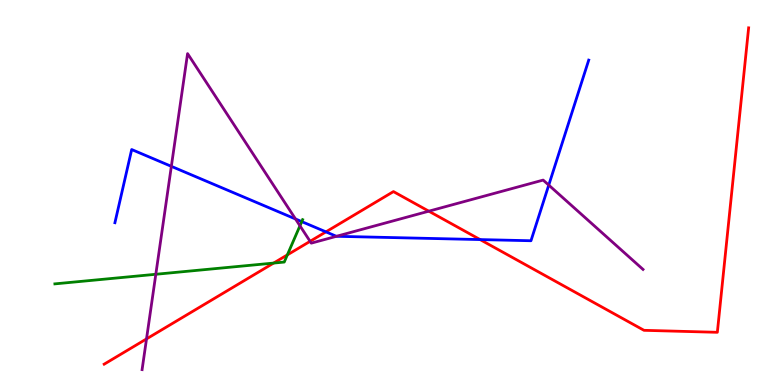[{'lines': ['blue', 'red'], 'intersections': [{'x': 4.21, 'y': 3.98}, {'x': 6.19, 'y': 3.78}]}, {'lines': ['green', 'red'], 'intersections': [{'x': 3.53, 'y': 3.17}, {'x': 3.71, 'y': 3.38}]}, {'lines': ['purple', 'red'], 'intersections': [{'x': 1.89, 'y': 1.2}, {'x': 4.0, 'y': 3.73}, {'x': 5.53, 'y': 4.51}]}, {'lines': ['blue', 'green'], 'intersections': [{'x': 3.89, 'y': 4.24}]}, {'lines': ['blue', 'purple'], 'intersections': [{'x': 2.21, 'y': 5.68}, {'x': 3.81, 'y': 4.31}, {'x': 4.34, 'y': 3.86}, {'x': 7.08, 'y': 5.19}]}, {'lines': ['green', 'purple'], 'intersections': [{'x': 2.01, 'y': 2.88}, {'x': 3.87, 'y': 4.14}]}]